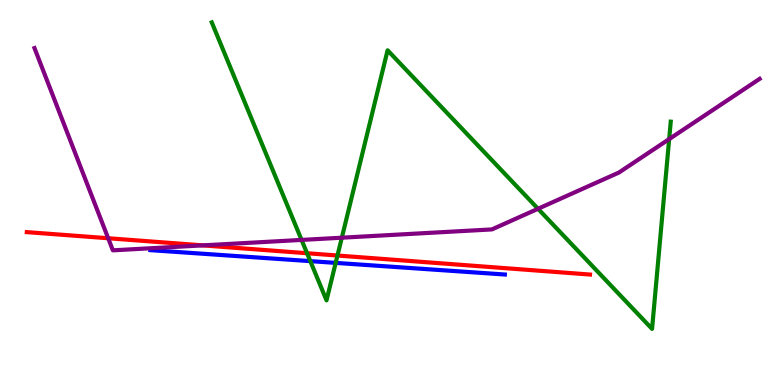[{'lines': ['blue', 'red'], 'intersections': []}, {'lines': ['green', 'red'], 'intersections': [{'x': 3.96, 'y': 3.42}, {'x': 4.35, 'y': 3.36}]}, {'lines': ['purple', 'red'], 'intersections': [{'x': 1.4, 'y': 3.81}, {'x': 2.62, 'y': 3.63}]}, {'lines': ['blue', 'green'], 'intersections': [{'x': 4.0, 'y': 3.22}, {'x': 4.33, 'y': 3.17}]}, {'lines': ['blue', 'purple'], 'intersections': []}, {'lines': ['green', 'purple'], 'intersections': [{'x': 3.89, 'y': 3.77}, {'x': 4.41, 'y': 3.83}, {'x': 6.94, 'y': 4.58}, {'x': 8.63, 'y': 6.39}]}]